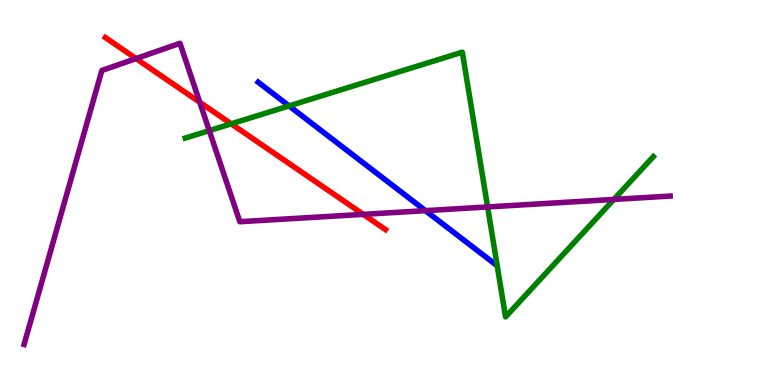[{'lines': ['blue', 'red'], 'intersections': []}, {'lines': ['green', 'red'], 'intersections': [{'x': 2.98, 'y': 6.78}]}, {'lines': ['purple', 'red'], 'intersections': [{'x': 1.76, 'y': 8.48}, {'x': 2.58, 'y': 7.34}, {'x': 4.69, 'y': 4.43}]}, {'lines': ['blue', 'green'], 'intersections': [{'x': 3.73, 'y': 7.25}]}, {'lines': ['blue', 'purple'], 'intersections': [{'x': 5.49, 'y': 4.53}]}, {'lines': ['green', 'purple'], 'intersections': [{'x': 2.7, 'y': 6.61}, {'x': 6.29, 'y': 4.62}, {'x': 7.92, 'y': 4.82}]}]